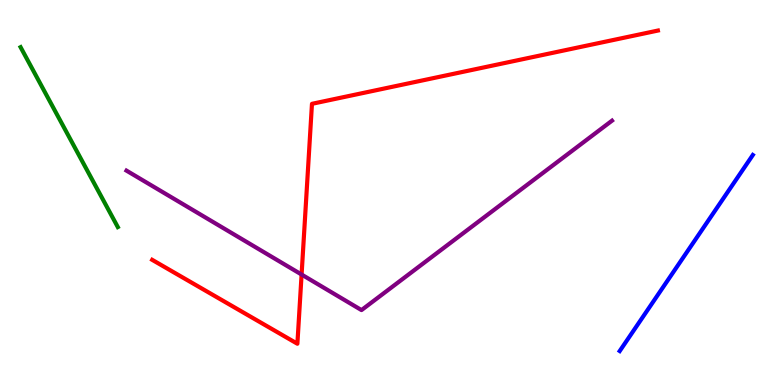[{'lines': ['blue', 'red'], 'intersections': []}, {'lines': ['green', 'red'], 'intersections': []}, {'lines': ['purple', 'red'], 'intersections': [{'x': 3.89, 'y': 2.87}]}, {'lines': ['blue', 'green'], 'intersections': []}, {'lines': ['blue', 'purple'], 'intersections': []}, {'lines': ['green', 'purple'], 'intersections': []}]